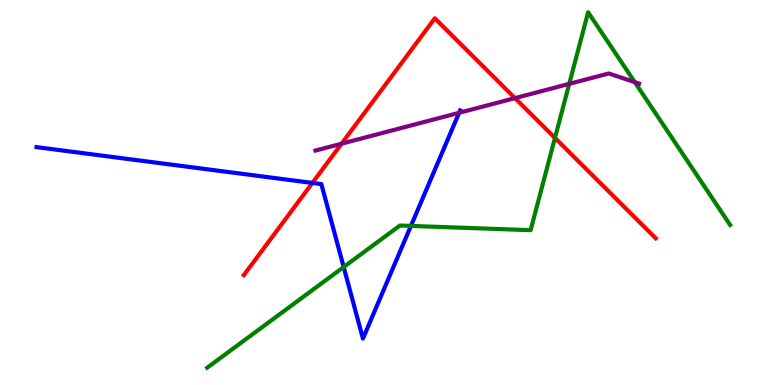[{'lines': ['blue', 'red'], 'intersections': [{'x': 4.03, 'y': 5.25}]}, {'lines': ['green', 'red'], 'intersections': [{'x': 7.16, 'y': 6.42}]}, {'lines': ['purple', 'red'], 'intersections': [{'x': 4.41, 'y': 6.27}, {'x': 6.65, 'y': 7.45}]}, {'lines': ['blue', 'green'], 'intersections': [{'x': 4.43, 'y': 3.06}, {'x': 5.3, 'y': 4.13}]}, {'lines': ['blue', 'purple'], 'intersections': [{'x': 5.92, 'y': 7.07}]}, {'lines': ['green', 'purple'], 'intersections': [{'x': 7.34, 'y': 7.82}, {'x': 8.19, 'y': 7.87}]}]